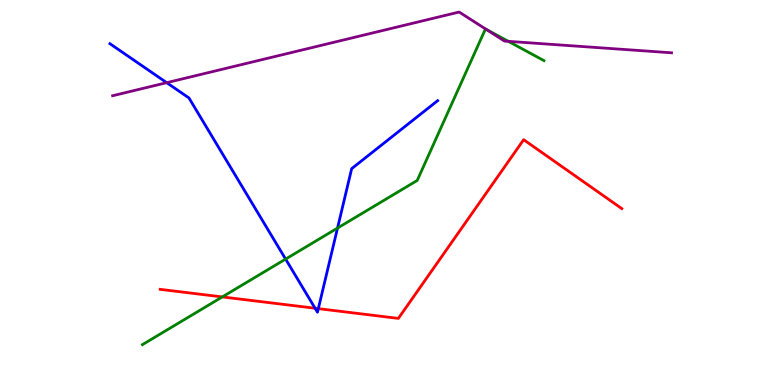[{'lines': ['blue', 'red'], 'intersections': [{'x': 4.07, 'y': 1.99}, {'x': 4.11, 'y': 1.98}]}, {'lines': ['green', 'red'], 'intersections': [{'x': 2.87, 'y': 2.29}]}, {'lines': ['purple', 'red'], 'intersections': []}, {'lines': ['blue', 'green'], 'intersections': [{'x': 3.69, 'y': 3.27}, {'x': 4.36, 'y': 4.08}]}, {'lines': ['blue', 'purple'], 'intersections': [{'x': 2.15, 'y': 7.85}]}, {'lines': ['green', 'purple'], 'intersections': [{'x': 6.27, 'y': 9.24}, {'x': 6.56, 'y': 8.93}]}]